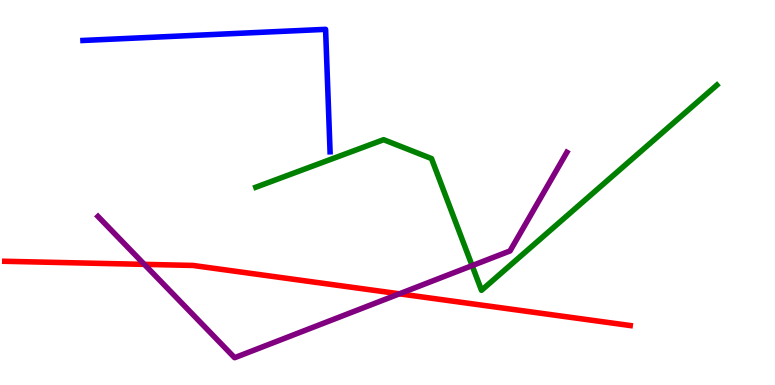[{'lines': ['blue', 'red'], 'intersections': []}, {'lines': ['green', 'red'], 'intersections': []}, {'lines': ['purple', 'red'], 'intersections': [{'x': 1.86, 'y': 3.13}, {'x': 5.15, 'y': 2.37}]}, {'lines': ['blue', 'green'], 'intersections': []}, {'lines': ['blue', 'purple'], 'intersections': []}, {'lines': ['green', 'purple'], 'intersections': [{'x': 6.09, 'y': 3.1}]}]